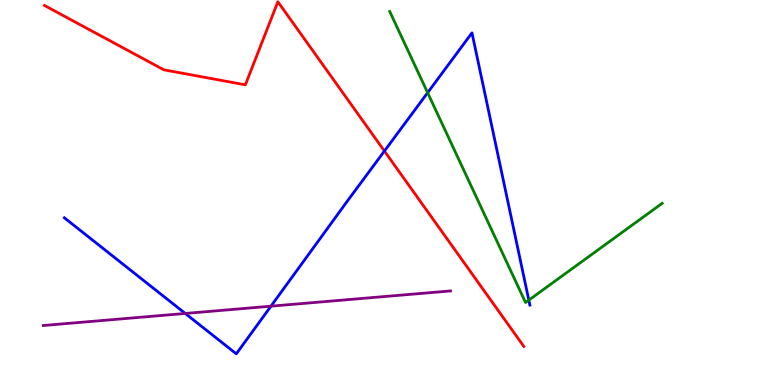[{'lines': ['blue', 'red'], 'intersections': [{'x': 4.96, 'y': 6.08}]}, {'lines': ['green', 'red'], 'intersections': []}, {'lines': ['purple', 'red'], 'intersections': []}, {'lines': ['blue', 'green'], 'intersections': [{'x': 5.52, 'y': 7.59}, {'x': 6.82, 'y': 2.2}]}, {'lines': ['blue', 'purple'], 'intersections': [{'x': 2.39, 'y': 1.86}, {'x': 3.5, 'y': 2.05}]}, {'lines': ['green', 'purple'], 'intersections': []}]